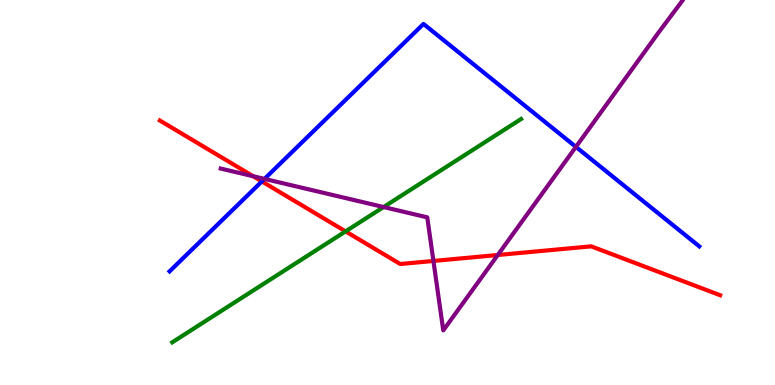[{'lines': ['blue', 'red'], 'intersections': [{'x': 3.38, 'y': 5.29}]}, {'lines': ['green', 'red'], 'intersections': [{'x': 4.46, 'y': 3.99}]}, {'lines': ['purple', 'red'], 'intersections': [{'x': 3.27, 'y': 5.42}, {'x': 5.59, 'y': 3.22}, {'x': 6.42, 'y': 3.38}]}, {'lines': ['blue', 'green'], 'intersections': []}, {'lines': ['blue', 'purple'], 'intersections': [{'x': 3.41, 'y': 5.35}, {'x': 7.43, 'y': 6.19}]}, {'lines': ['green', 'purple'], 'intersections': [{'x': 4.95, 'y': 4.62}]}]